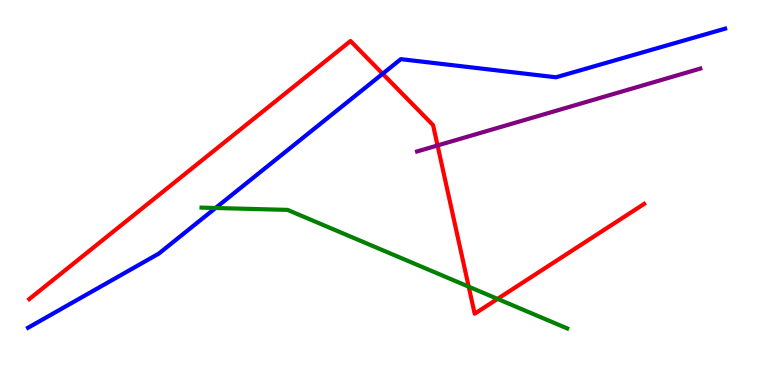[{'lines': ['blue', 'red'], 'intersections': [{'x': 4.94, 'y': 8.08}]}, {'lines': ['green', 'red'], 'intersections': [{'x': 6.05, 'y': 2.55}, {'x': 6.42, 'y': 2.24}]}, {'lines': ['purple', 'red'], 'intersections': [{'x': 5.65, 'y': 6.22}]}, {'lines': ['blue', 'green'], 'intersections': [{'x': 2.78, 'y': 4.6}]}, {'lines': ['blue', 'purple'], 'intersections': []}, {'lines': ['green', 'purple'], 'intersections': []}]